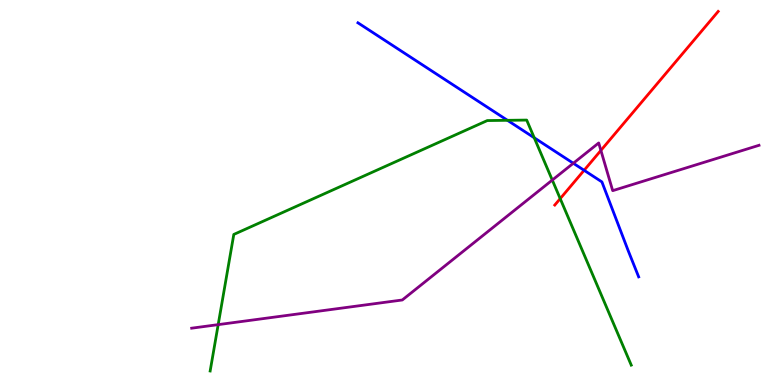[{'lines': ['blue', 'red'], 'intersections': [{'x': 7.54, 'y': 5.58}]}, {'lines': ['green', 'red'], 'intersections': [{'x': 7.23, 'y': 4.84}]}, {'lines': ['purple', 'red'], 'intersections': [{'x': 7.75, 'y': 6.09}]}, {'lines': ['blue', 'green'], 'intersections': [{'x': 6.55, 'y': 6.87}, {'x': 6.89, 'y': 6.42}]}, {'lines': ['blue', 'purple'], 'intersections': [{'x': 7.4, 'y': 5.76}]}, {'lines': ['green', 'purple'], 'intersections': [{'x': 2.82, 'y': 1.57}, {'x': 7.13, 'y': 5.32}]}]